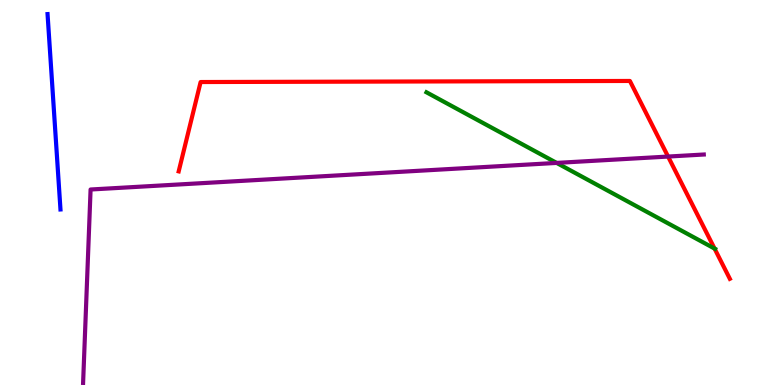[{'lines': ['blue', 'red'], 'intersections': []}, {'lines': ['green', 'red'], 'intersections': [{'x': 9.22, 'y': 3.54}]}, {'lines': ['purple', 'red'], 'intersections': [{'x': 8.62, 'y': 5.93}]}, {'lines': ['blue', 'green'], 'intersections': []}, {'lines': ['blue', 'purple'], 'intersections': []}, {'lines': ['green', 'purple'], 'intersections': [{'x': 7.18, 'y': 5.77}]}]